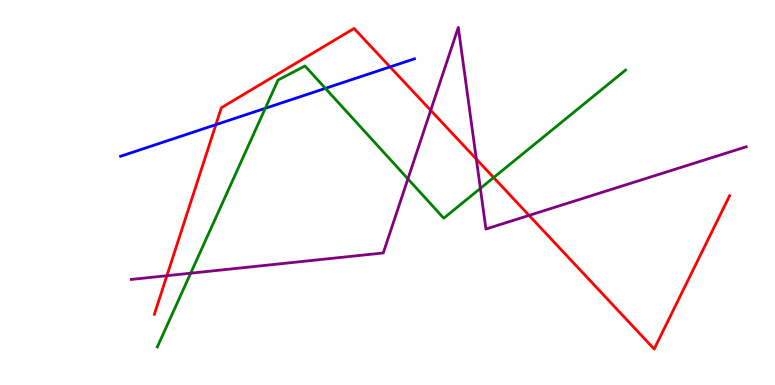[{'lines': ['blue', 'red'], 'intersections': [{'x': 2.79, 'y': 6.76}, {'x': 5.03, 'y': 8.26}]}, {'lines': ['green', 'red'], 'intersections': [{'x': 6.37, 'y': 5.39}]}, {'lines': ['purple', 'red'], 'intersections': [{'x': 2.15, 'y': 2.84}, {'x': 5.56, 'y': 7.13}, {'x': 6.15, 'y': 5.87}, {'x': 6.83, 'y': 4.41}]}, {'lines': ['blue', 'green'], 'intersections': [{'x': 3.42, 'y': 7.19}, {'x': 4.2, 'y': 7.71}]}, {'lines': ['blue', 'purple'], 'intersections': []}, {'lines': ['green', 'purple'], 'intersections': [{'x': 2.46, 'y': 2.9}, {'x': 5.26, 'y': 5.35}, {'x': 6.2, 'y': 5.11}]}]